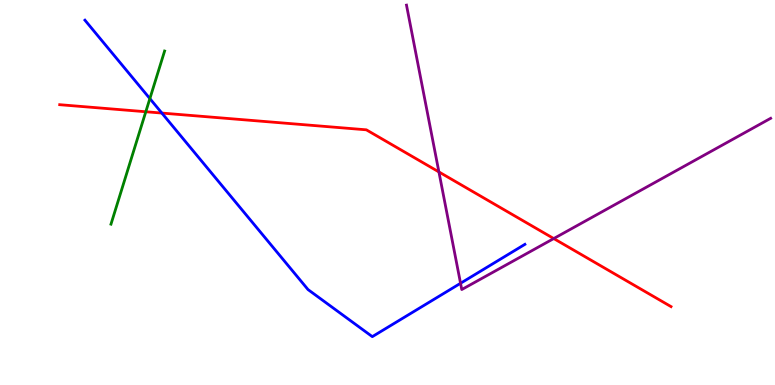[{'lines': ['blue', 'red'], 'intersections': [{'x': 2.09, 'y': 7.06}]}, {'lines': ['green', 'red'], 'intersections': [{'x': 1.88, 'y': 7.1}]}, {'lines': ['purple', 'red'], 'intersections': [{'x': 5.66, 'y': 5.53}, {'x': 7.15, 'y': 3.8}]}, {'lines': ['blue', 'green'], 'intersections': [{'x': 1.93, 'y': 7.44}]}, {'lines': ['blue', 'purple'], 'intersections': [{'x': 5.94, 'y': 2.64}]}, {'lines': ['green', 'purple'], 'intersections': []}]